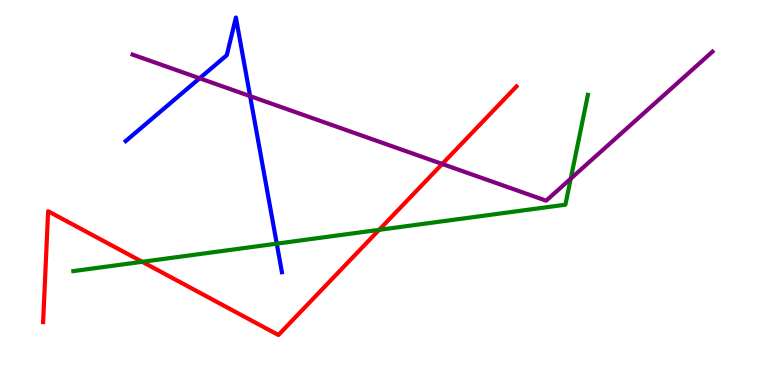[{'lines': ['blue', 'red'], 'intersections': []}, {'lines': ['green', 'red'], 'intersections': [{'x': 1.84, 'y': 3.2}, {'x': 4.89, 'y': 4.03}]}, {'lines': ['purple', 'red'], 'intersections': [{'x': 5.71, 'y': 5.74}]}, {'lines': ['blue', 'green'], 'intersections': [{'x': 3.57, 'y': 3.67}]}, {'lines': ['blue', 'purple'], 'intersections': [{'x': 2.58, 'y': 7.97}, {'x': 3.23, 'y': 7.5}]}, {'lines': ['green', 'purple'], 'intersections': [{'x': 7.36, 'y': 5.36}]}]